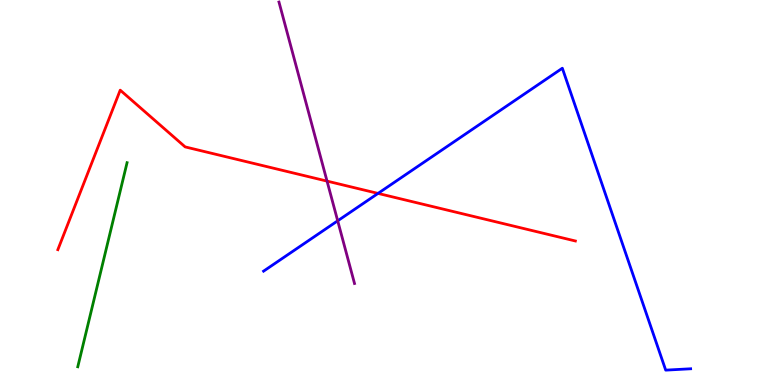[{'lines': ['blue', 'red'], 'intersections': [{'x': 4.88, 'y': 4.98}]}, {'lines': ['green', 'red'], 'intersections': []}, {'lines': ['purple', 'red'], 'intersections': [{'x': 4.22, 'y': 5.3}]}, {'lines': ['blue', 'green'], 'intersections': []}, {'lines': ['blue', 'purple'], 'intersections': [{'x': 4.36, 'y': 4.26}]}, {'lines': ['green', 'purple'], 'intersections': []}]